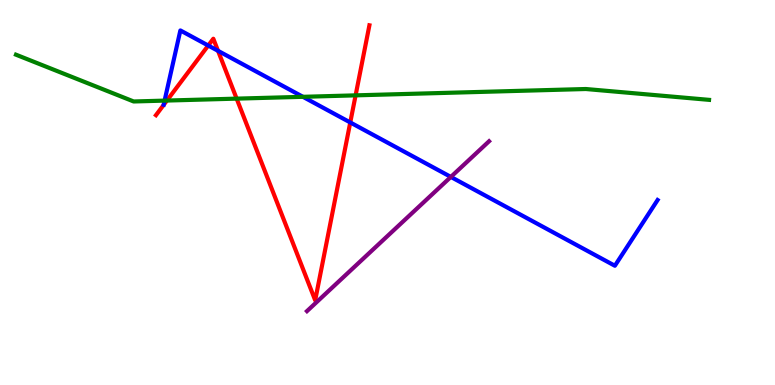[{'lines': ['blue', 'red'], 'intersections': [{'x': 2.69, 'y': 8.82}, {'x': 2.81, 'y': 8.68}, {'x': 4.52, 'y': 6.82}]}, {'lines': ['green', 'red'], 'intersections': [{'x': 2.15, 'y': 7.39}, {'x': 3.05, 'y': 7.44}, {'x': 4.59, 'y': 7.52}]}, {'lines': ['purple', 'red'], 'intersections': []}, {'lines': ['blue', 'green'], 'intersections': [{'x': 2.12, 'y': 7.39}, {'x': 3.91, 'y': 7.49}]}, {'lines': ['blue', 'purple'], 'intersections': [{'x': 5.82, 'y': 5.4}]}, {'lines': ['green', 'purple'], 'intersections': []}]